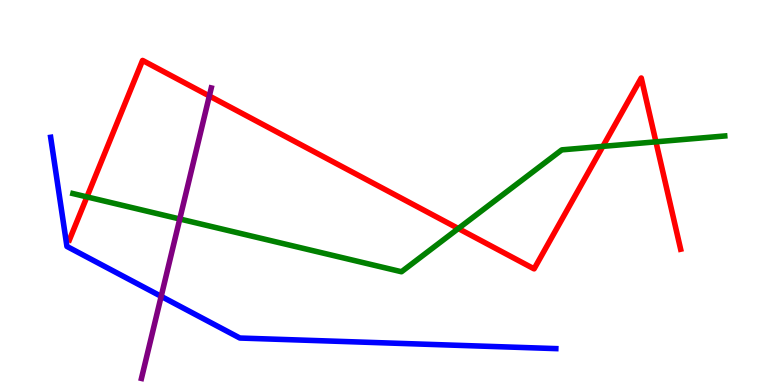[{'lines': ['blue', 'red'], 'intersections': []}, {'lines': ['green', 'red'], 'intersections': [{'x': 1.12, 'y': 4.89}, {'x': 5.91, 'y': 4.06}, {'x': 7.78, 'y': 6.2}, {'x': 8.46, 'y': 6.32}]}, {'lines': ['purple', 'red'], 'intersections': [{'x': 2.7, 'y': 7.51}]}, {'lines': ['blue', 'green'], 'intersections': []}, {'lines': ['blue', 'purple'], 'intersections': [{'x': 2.08, 'y': 2.3}]}, {'lines': ['green', 'purple'], 'intersections': [{'x': 2.32, 'y': 4.31}]}]